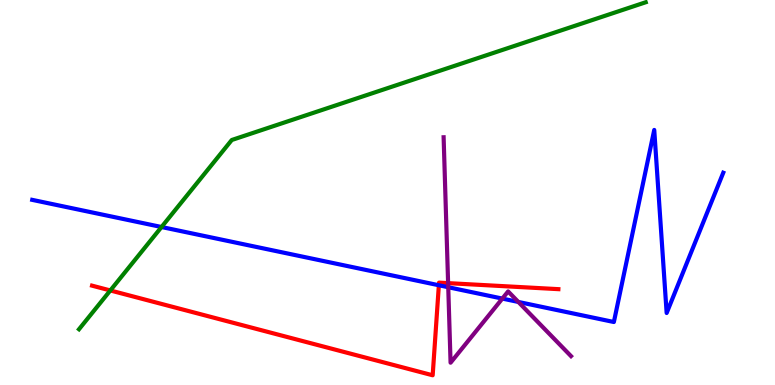[{'lines': ['blue', 'red'], 'intersections': [{'x': 5.66, 'y': 2.59}]}, {'lines': ['green', 'red'], 'intersections': [{'x': 1.42, 'y': 2.46}]}, {'lines': ['purple', 'red'], 'intersections': [{'x': 5.78, 'y': 2.65}]}, {'lines': ['blue', 'green'], 'intersections': [{'x': 2.08, 'y': 4.1}]}, {'lines': ['blue', 'purple'], 'intersections': [{'x': 5.78, 'y': 2.54}, {'x': 6.48, 'y': 2.24}, {'x': 6.69, 'y': 2.16}]}, {'lines': ['green', 'purple'], 'intersections': []}]